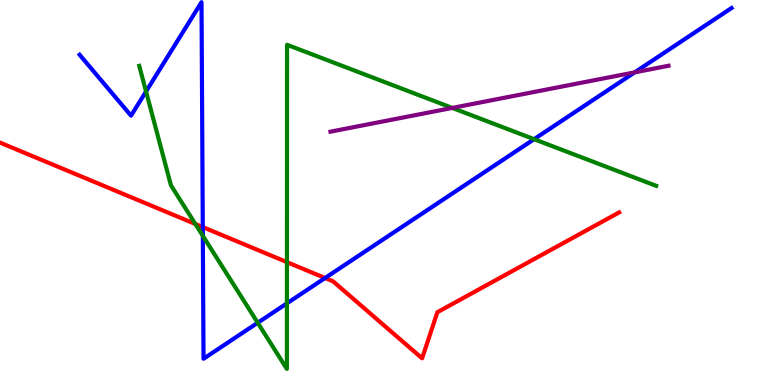[{'lines': ['blue', 'red'], 'intersections': [{'x': 2.62, 'y': 4.1}, {'x': 4.19, 'y': 2.78}]}, {'lines': ['green', 'red'], 'intersections': [{'x': 2.52, 'y': 4.18}, {'x': 3.7, 'y': 3.19}]}, {'lines': ['purple', 'red'], 'intersections': []}, {'lines': ['blue', 'green'], 'intersections': [{'x': 1.88, 'y': 7.62}, {'x': 2.62, 'y': 3.87}, {'x': 3.33, 'y': 1.62}, {'x': 3.7, 'y': 2.12}, {'x': 6.89, 'y': 6.38}]}, {'lines': ['blue', 'purple'], 'intersections': [{'x': 8.19, 'y': 8.12}]}, {'lines': ['green', 'purple'], 'intersections': [{'x': 5.84, 'y': 7.2}]}]